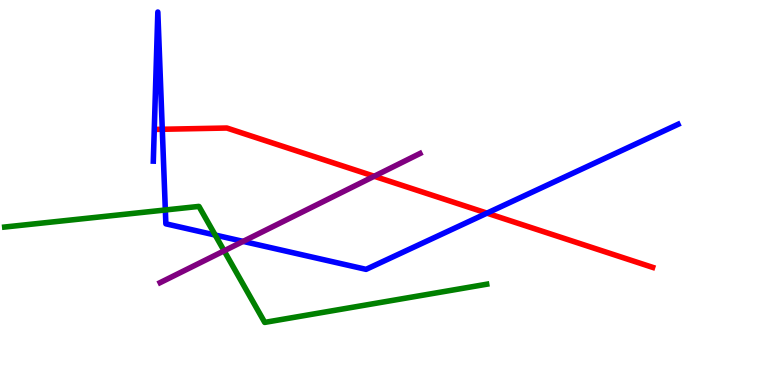[{'lines': ['blue', 'red'], 'intersections': [{'x': 2.09, 'y': 6.64}, {'x': 6.28, 'y': 4.46}]}, {'lines': ['green', 'red'], 'intersections': []}, {'lines': ['purple', 'red'], 'intersections': [{'x': 4.83, 'y': 5.42}]}, {'lines': ['blue', 'green'], 'intersections': [{'x': 2.13, 'y': 4.55}, {'x': 2.78, 'y': 3.9}]}, {'lines': ['blue', 'purple'], 'intersections': [{'x': 3.14, 'y': 3.73}]}, {'lines': ['green', 'purple'], 'intersections': [{'x': 2.89, 'y': 3.48}]}]